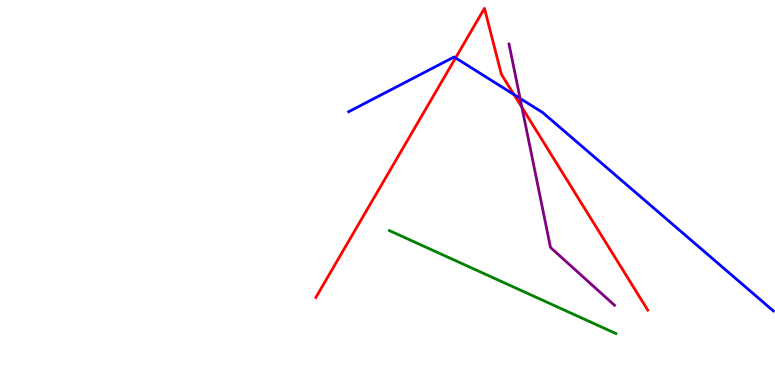[{'lines': ['blue', 'red'], 'intersections': [{'x': 5.88, 'y': 8.5}, {'x': 6.63, 'y': 7.54}]}, {'lines': ['green', 'red'], 'intersections': []}, {'lines': ['purple', 'red'], 'intersections': [{'x': 6.73, 'y': 7.21}]}, {'lines': ['blue', 'green'], 'intersections': []}, {'lines': ['blue', 'purple'], 'intersections': [{'x': 6.71, 'y': 7.44}]}, {'lines': ['green', 'purple'], 'intersections': []}]